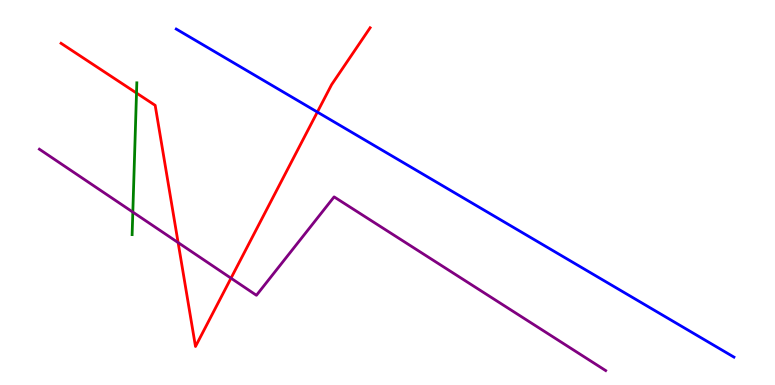[{'lines': ['blue', 'red'], 'intersections': [{'x': 4.09, 'y': 7.09}]}, {'lines': ['green', 'red'], 'intersections': [{'x': 1.76, 'y': 7.58}]}, {'lines': ['purple', 'red'], 'intersections': [{'x': 2.3, 'y': 3.7}, {'x': 2.98, 'y': 2.77}]}, {'lines': ['blue', 'green'], 'intersections': []}, {'lines': ['blue', 'purple'], 'intersections': []}, {'lines': ['green', 'purple'], 'intersections': [{'x': 1.71, 'y': 4.49}]}]